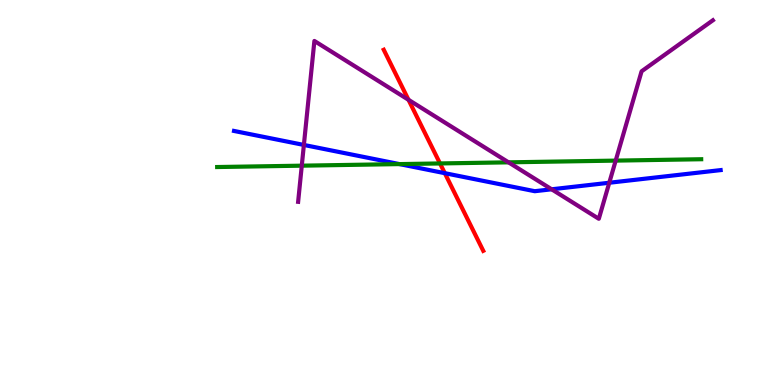[{'lines': ['blue', 'red'], 'intersections': [{'x': 5.74, 'y': 5.5}]}, {'lines': ['green', 'red'], 'intersections': [{'x': 5.68, 'y': 5.75}]}, {'lines': ['purple', 'red'], 'intersections': [{'x': 5.27, 'y': 7.41}]}, {'lines': ['blue', 'green'], 'intersections': [{'x': 5.15, 'y': 5.74}]}, {'lines': ['blue', 'purple'], 'intersections': [{'x': 3.92, 'y': 6.24}, {'x': 7.12, 'y': 5.08}, {'x': 7.86, 'y': 5.25}]}, {'lines': ['green', 'purple'], 'intersections': [{'x': 3.89, 'y': 5.7}, {'x': 6.56, 'y': 5.78}, {'x': 7.94, 'y': 5.83}]}]